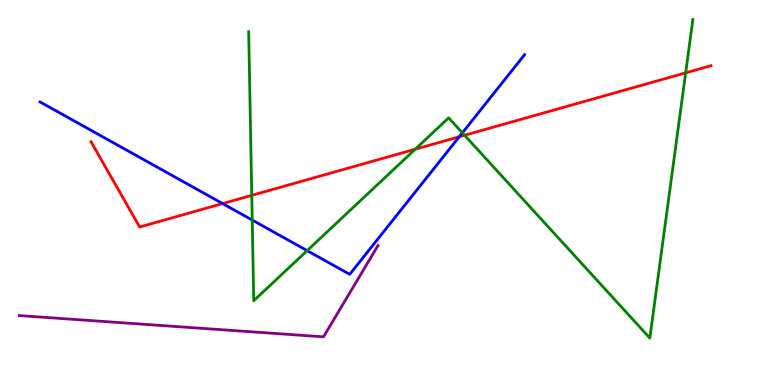[{'lines': ['blue', 'red'], 'intersections': [{'x': 2.87, 'y': 4.71}, {'x': 5.93, 'y': 6.45}]}, {'lines': ['green', 'red'], 'intersections': [{'x': 3.25, 'y': 4.93}, {'x': 5.36, 'y': 6.12}, {'x': 5.99, 'y': 6.49}, {'x': 8.85, 'y': 8.11}]}, {'lines': ['purple', 'red'], 'intersections': []}, {'lines': ['blue', 'green'], 'intersections': [{'x': 3.25, 'y': 4.28}, {'x': 3.96, 'y': 3.49}, {'x': 5.97, 'y': 6.55}]}, {'lines': ['blue', 'purple'], 'intersections': []}, {'lines': ['green', 'purple'], 'intersections': []}]